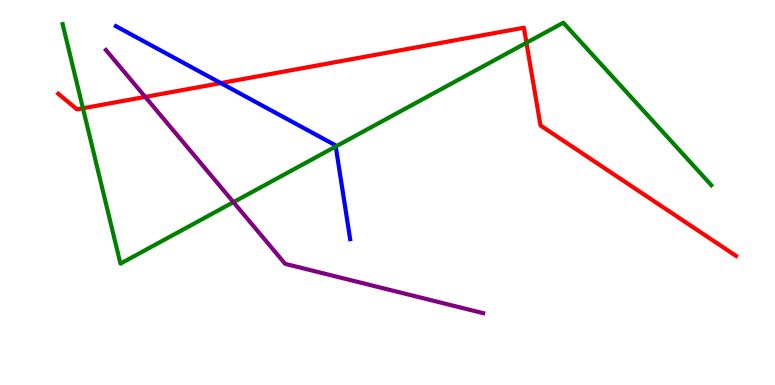[{'lines': ['blue', 'red'], 'intersections': [{'x': 2.85, 'y': 7.84}]}, {'lines': ['green', 'red'], 'intersections': [{'x': 1.07, 'y': 7.19}, {'x': 6.79, 'y': 8.89}]}, {'lines': ['purple', 'red'], 'intersections': [{'x': 1.87, 'y': 7.48}]}, {'lines': ['blue', 'green'], 'intersections': [{'x': 4.33, 'y': 6.19}]}, {'lines': ['blue', 'purple'], 'intersections': []}, {'lines': ['green', 'purple'], 'intersections': [{'x': 3.01, 'y': 4.75}]}]